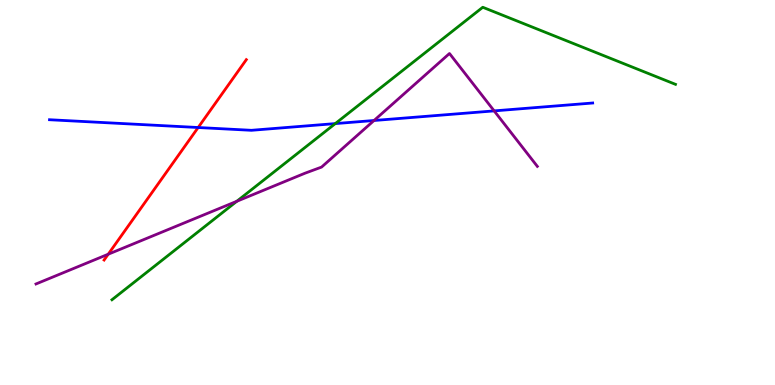[{'lines': ['blue', 'red'], 'intersections': [{'x': 2.56, 'y': 6.69}]}, {'lines': ['green', 'red'], 'intersections': []}, {'lines': ['purple', 'red'], 'intersections': [{'x': 1.4, 'y': 3.4}]}, {'lines': ['blue', 'green'], 'intersections': [{'x': 4.33, 'y': 6.79}]}, {'lines': ['blue', 'purple'], 'intersections': [{'x': 4.83, 'y': 6.87}, {'x': 6.38, 'y': 7.12}]}, {'lines': ['green', 'purple'], 'intersections': [{'x': 3.06, 'y': 4.77}]}]